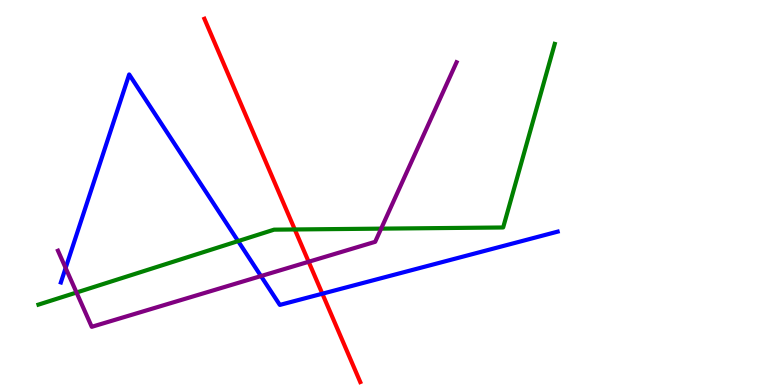[{'lines': ['blue', 'red'], 'intersections': [{'x': 4.16, 'y': 2.37}]}, {'lines': ['green', 'red'], 'intersections': [{'x': 3.8, 'y': 4.04}]}, {'lines': ['purple', 'red'], 'intersections': [{'x': 3.98, 'y': 3.2}]}, {'lines': ['blue', 'green'], 'intersections': [{'x': 3.07, 'y': 3.74}]}, {'lines': ['blue', 'purple'], 'intersections': [{'x': 0.847, 'y': 3.04}, {'x': 3.37, 'y': 2.83}]}, {'lines': ['green', 'purple'], 'intersections': [{'x': 0.987, 'y': 2.4}, {'x': 4.92, 'y': 4.06}]}]